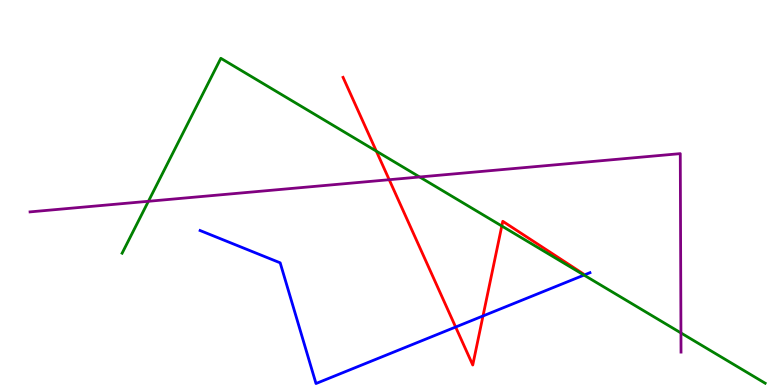[{'lines': ['blue', 'red'], 'intersections': [{'x': 5.88, 'y': 1.51}, {'x': 6.23, 'y': 1.79}]}, {'lines': ['green', 'red'], 'intersections': [{'x': 4.86, 'y': 6.07}, {'x': 6.47, 'y': 4.13}]}, {'lines': ['purple', 'red'], 'intersections': [{'x': 5.02, 'y': 5.33}]}, {'lines': ['blue', 'green'], 'intersections': [{'x': 7.54, 'y': 2.85}]}, {'lines': ['blue', 'purple'], 'intersections': []}, {'lines': ['green', 'purple'], 'intersections': [{'x': 1.91, 'y': 4.77}, {'x': 5.41, 'y': 5.4}, {'x': 8.79, 'y': 1.35}]}]